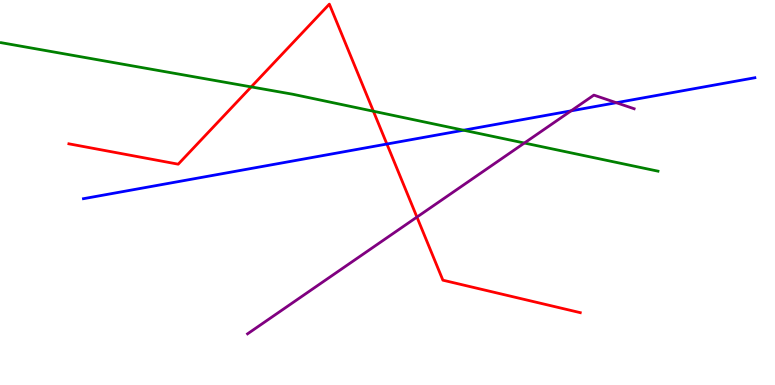[{'lines': ['blue', 'red'], 'intersections': [{'x': 4.99, 'y': 6.26}]}, {'lines': ['green', 'red'], 'intersections': [{'x': 3.24, 'y': 7.74}, {'x': 4.82, 'y': 7.11}]}, {'lines': ['purple', 'red'], 'intersections': [{'x': 5.38, 'y': 4.36}]}, {'lines': ['blue', 'green'], 'intersections': [{'x': 5.98, 'y': 6.62}]}, {'lines': ['blue', 'purple'], 'intersections': [{'x': 7.37, 'y': 7.12}, {'x': 7.95, 'y': 7.33}]}, {'lines': ['green', 'purple'], 'intersections': [{'x': 6.77, 'y': 6.29}]}]